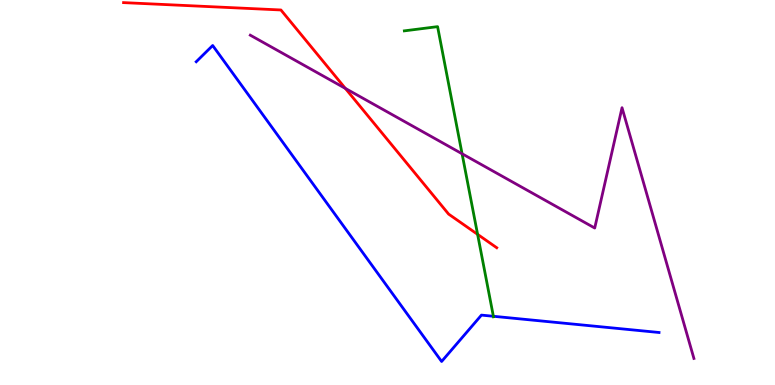[{'lines': ['blue', 'red'], 'intersections': []}, {'lines': ['green', 'red'], 'intersections': [{'x': 6.16, 'y': 3.91}]}, {'lines': ['purple', 'red'], 'intersections': [{'x': 4.46, 'y': 7.7}]}, {'lines': ['blue', 'green'], 'intersections': [{'x': 6.37, 'y': 1.79}]}, {'lines': ['blue', 'purple'], 'intersections': []}, {'lines': ['green', 'purple'], 'intersections': [{'x': 5.96, 'y': 6.01}]}]